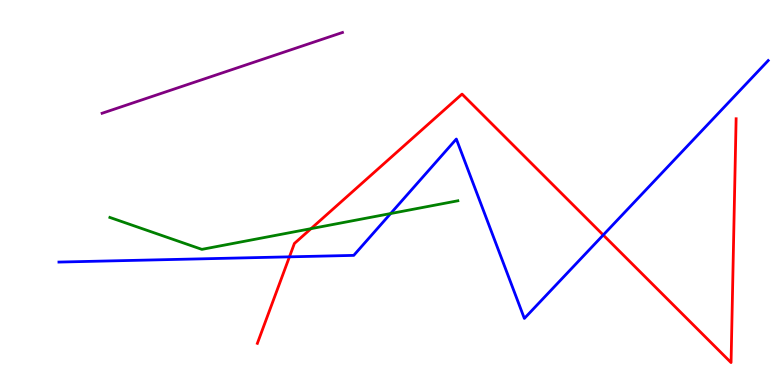[{'lines': ['blue', 'red'], 'intersections': [{'x': 3.73, 'y': 3.33}, {'x': 7.78, 'y': 3.9}]}, {'lines': ['green', 'red'], 'intersections': [{'x': 4.01, 'y': 4.06}]}, {'lines': ['purple', 'red'], 'intersections': []}, {'lines': ['blue', 'green'], 'intersections': [{'x': 5.04, 'y': 4.45}]}, {'lines': ['blue', 'purple'], 'intersections': []}, {'lines': ['green', 'purple'], 'intersections': []}]